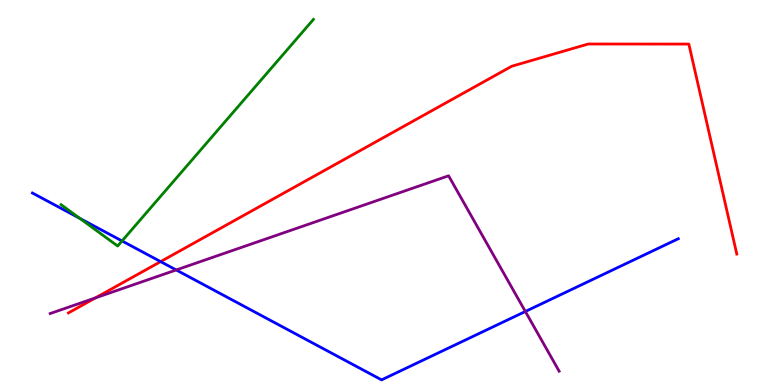[{'lines': ['blue', 'red'], 'intersections': [{'x': 2.07, 'y': 3.2}]}, {'lines': ['green', 'red'], 'intersections': []}, {'lines': ['purple', 'red'], 'intersections': [{'x': 1.23, 'y': 2.26}]}, {'lines': ['blue', 'green'], 'intersections': [{'x': 1.03, 'y': 4.33}, {'x': 1.57, 'y': 3.74}]}, {'lines': ['blue', 'purple'], 'intersections': [{'x': 2.27, 'y': 2.99}, {'x': 6.78, 'y': 1.91}]}, {'lines': ['green', 'purple'], 'intersections': []}]